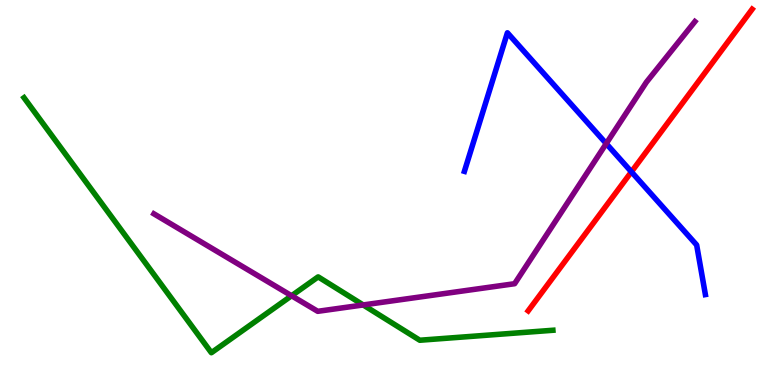[{'lines': ['blue', 'red'], 'intersections': [{'x': 8.15, 'y': 5.54}]}, {'lines': ['green', 'red'], 'intersections': []}, {'lines': ['purple', 'red'], 'intersections': []}, {'lines': ['blue', 'green'], 'intersections': []}, {'lines': ['blue', 'purple'], 'intersections': [{'x': 7.82, 'y': 6.27}]}, {'lines': ['green', 'purple'], 'intersections': [{'x': 3.76, 'y': 2.32}, {'x': 4.69, 'y': 2.08}]}]